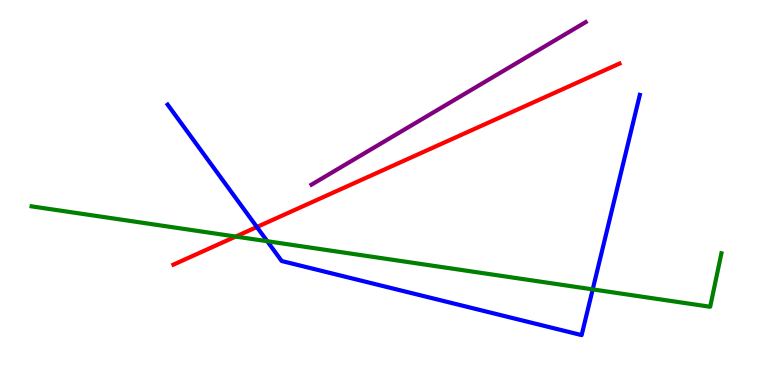[{'lines': ['blue', 'red'], 'intersections': [{'x': 3.31, 'y': 4.1}]}, {'lines': ['green', 'red'], 'intersections': [{'x': 3.04, 'y': 3.86}]}, {'lines': ['purple', 'red'], 'intersections': []}, {'lines': ['blue', 'green'], 'intersections': [{'x': 3.45, 'y': 3.73}, {'x': 7.65, 'y': 2.48}]}, {'lines': ['blue', 'purple'], 'intersections': []}, {'lines': ['green', 'purple'], 'intersections': []}]